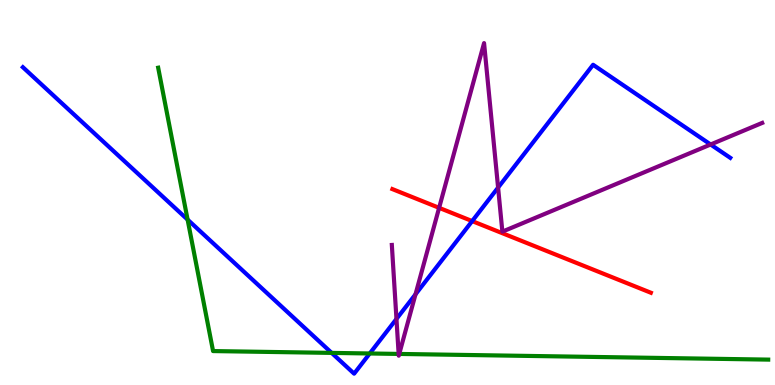[{'lines': ['blue', 'red'], 'intersections': [{'x': 6.09, 'y': 4.26}]}, {'lines': ['green', 'red'], 'intersections': []}, {'lines': ['purple', 'red'], 'intersections': [{'x': 5.67, 'y': 4.6}]}, {'lines': ['blue', 'green'], 'intersections': [{'x': 2.42, 'y': 4.3}, {'x': 4.28, 'y': 0.834}, {'x': 4.77, 'y': 0.819}]}, {'lines': ['blue', 'purple'], 'intersections': [{'x': 5.12, 'y': 1.72}, {'x': 5.36, 'y': 2.36}, {'x': 6.43, 'y': 5.13}, {'x': 9.17, 'y': 6.25}]}, {'lines': ['green', 'purple'], 'intersections': [{'x': 5.14, 'y': 0.807}, {'x': 5.15, 'y': 0.807}]}]